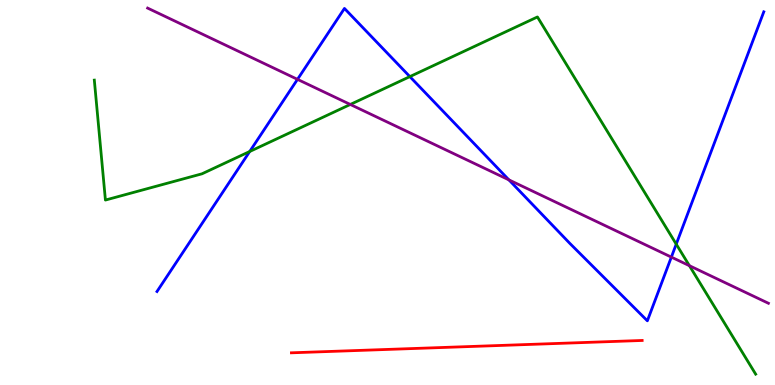[{'lines': ['blue', 'red'], 'intersections': []}, {'lines': ['green', 'red'], 'intersections': []}, {'lines': ['purple', 'red'], 'intersections': []}, {'lines': ['blue', 'green'], 'intersections': [{'x': 3.22, 'y': 6.06}, {'x': 5.29, 'y': 8.01}, {'x': 8.73, 'y': 3.66}]}, {'lines': ['blue', 'purple'], 'intersections': [{'x': 3.84, 'y': 7.94}, {'x': 6.57, 'y': 5.33}, {'x': 8.66, 'y': 3.32}]}, {'lines': ['green', 'purple'], 'intersections': [{'x': 4.52, 'y': 7.29}, {'x': 8.9, 'y': 3.1}]}]